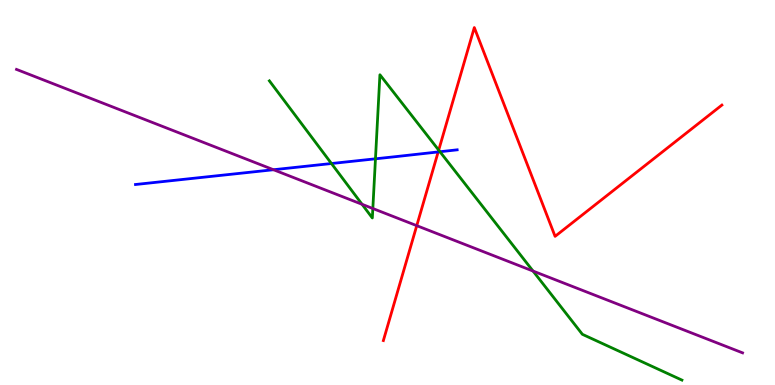[{'lines': ['blue', 'red'], 'intersections': [{'x': 5.65, 'y': 6.05}]}, {'lines': ['green', 'red'], 'intersections': [{'x': 5.66, 'y': 6.1}]}, {'lines': ['purple', 'red'], 'intersections': [{'x': 5.38, 'y': 4.14}]}, {'lines': ['blue', 'green'], 'intersections': [{'x': 4.28, 'y': 5.75}, {'x': 4.84, 'y': 5.88}, {'x': 5.68, 'y': 6.06}]}, {'lines': ['blue', 'purple'], 'intersections': [{'x': 3.53, 'y': 5.59}]}, {'lines': ['green', 'purple'], 'intersections': [{'x': 4.67, 'y': 4.69}, {'x': 4.81, 'y': 4.58}, {'x': 6.88, 'y': 2.96}]}]